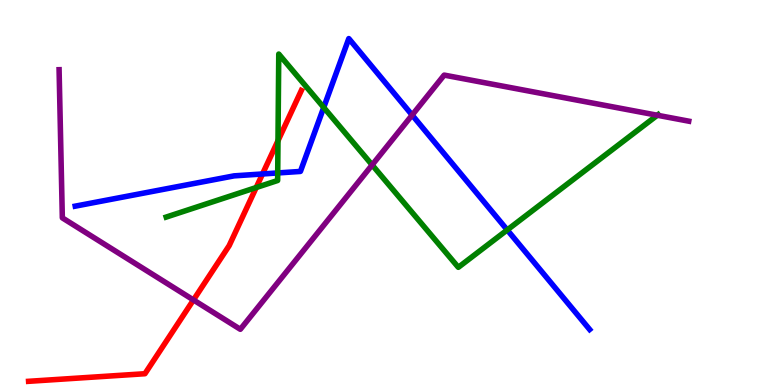[{'lines': ['blue', 'red'], 'intersections': [{'x': 3.39, 'y': 5.48}]}, {'lines': ['green', 'red'], 'intersections': [{'x': 3.31, 'y': 5.13}, {'x': 3.59, 'y': 6.35}]}, {'lines': ['purple', 'red'], 'intersections': [{'x': 2.5, 'y': 2.21}]}, {'lines': ['blue', 'green'], 'intersections': [{'x': 3.58, 'y': 5.51}, {'x': 4.18, 'y': 7.21}, {'x': 6.54, 'y': 4.03}]}, {'lines': ['blue', 'purple'], 'intersections': [{'x': 5.32, 'y': 7.01}]}, {'lines': ['green', 'purple'], 'intersections': [{'x': 4.8, 'y': 5.72}, {'x': 8.48, 'y': 7.01}]}]